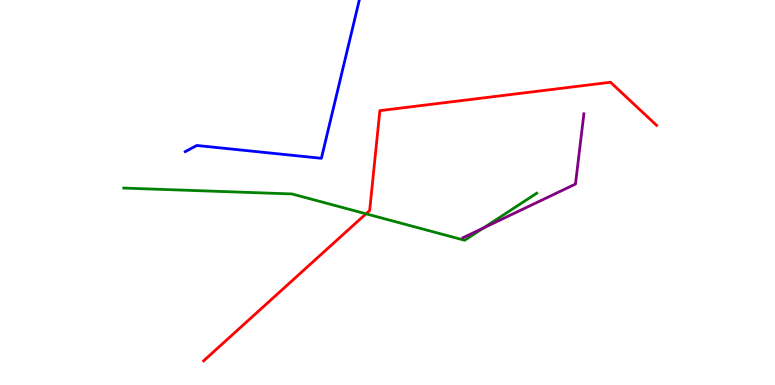[{'lines': ['blue', 'red'], 'intersections': []}, {'lines': ['green', 'red'], 'intersections': [{'x': 4.72, 'y': 4.45}]}, {'lines': ['purple', 'red'], 'intersections': []}, {'lines': ['blue', 'green'], 'intersections': []}, {'lines': ['blue', 'purple'], 'intersections': []}, {'lines': ['green', 'purple'], 'intersections': [{'x': 6.24, 'y': 4.08}]}]